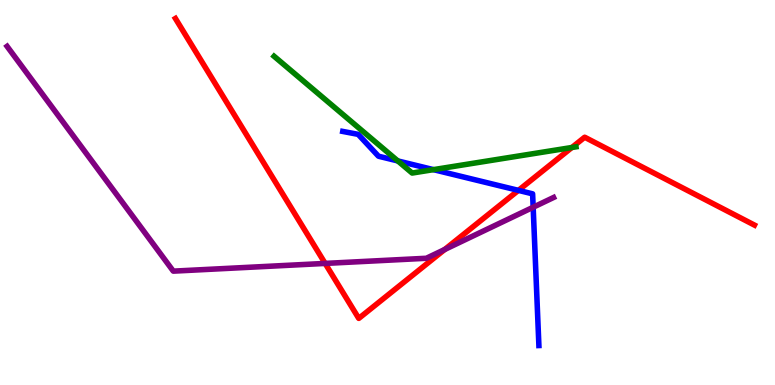[{'lines': ['blue', 'red'], 'intersections': [{'x': 6.69, 'y': 5.06}]}, {'lines': ['green', 'red'], 'intersections': [{'x': 7.38, 'y': 6.17}]}, {'lines': ['purple', 'red'], 'intersections': [{'x': 4.2, 'y': 3.16}, {'x': 5.74, 'y': 3.52}]}, {'lines': ['blue', 'green'], 'intersections': [{'x': 5.13, 'y': 5.82}, {'x': 5.59, 'y': 5.59}]}, {'lines': ['blue', 'purple'], 'intersections': [{'x': 6.88, 'y': 4.62}]}, {'lines': ['green', 'purple'], 'intersections': []}]